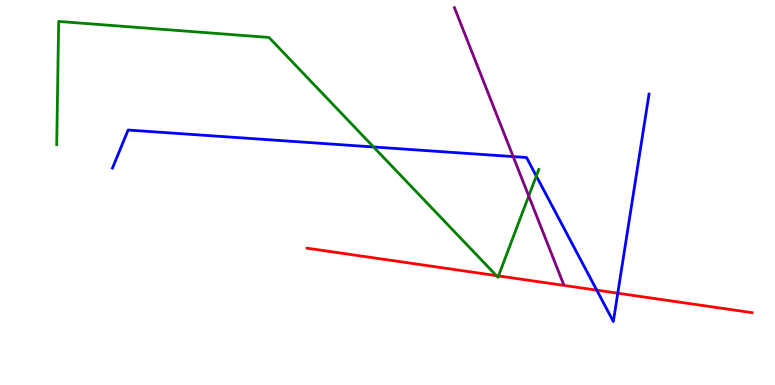[{'lines': ['blue', 'red'], 'intersections': [{'x': 7.7, 'y': 2.46}, {'x': 7.97, 'y': 2.38}]}, {'lines': ['green', 'red'], 'intersections': [{'x': 6.41, 'y': 2.84}, {'x': 6.43, 'y': 2.83}]}, {'lines': ['purple', 'red'], 'intersections': []}, {'lines': ['blue', 'green'], 'intersections': [{'x': 4.82, 'y': 6.18}, {'x': 6.92, 'y': 5.43}]}, {'lines': ['blue', 'purple'], 'intersections': [{'x': 6.62, 'y': 5.93}]}, {'lines': ['green', 'purple'], 'intersections': [{'x': 6.82, 'y': 4.91}]}]